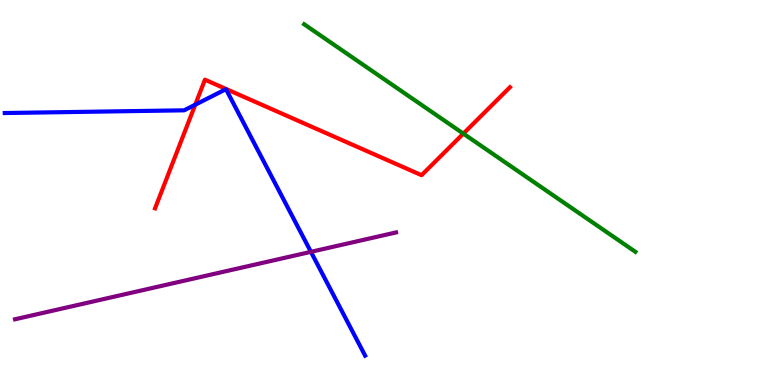[{'lines': ['blue', 'red'], 'intersections': [{'x': 2.52, 'y': 7.28}]}, {'lines': ['green', 'red'], 'intersections': [{'x': 5.98, 'y': 6.53}]}, {'lines': ['purple', 'red'], 'intersections': []}, {'lines': ['blue', 'green'], 'intersections': []}, {'lines': ['blue', 'purple'], 'intersections': [{'x': 4.01, 'y': 3.46}]}, {'lines': ['green', 'purple'], 'intersections': []}]